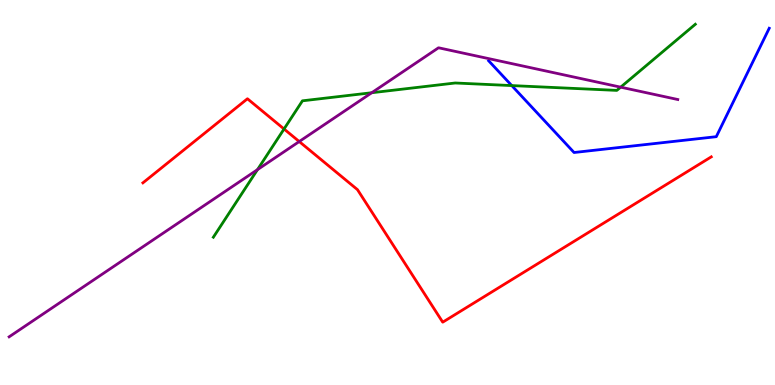[{'lines': ['blue', 'red'], 'intersections': []}, {'lines': ['green', 'red'], 'intersections': [{'x': 3.67, 'y': 6.65}]}, {'lines': ['purple', 'red'], 'intersections': [{'x': 3.86, 'y': 6.32}]}, {'lines': ['blue', 'green'], 'intersections': [{'x': 6.6, 'y': 7.78}]}, {'lines': ['blue', 'purple'], 'intersections': []}, {'lines': ['green', 'purple'], 'intersections': [{'x': 3.32, 'y': 5.59}, {'x': 4.8, 'y': 7.59}, {'x': 8.01, 'y': 7.74}]}]